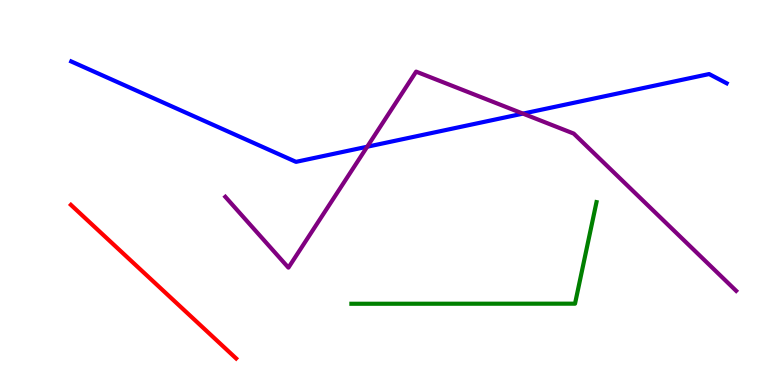[{'lines': ['blue', 'red'], 'intersections': []}, {'lines': ['green', 'red'], 'intersections': []}, {'lines': ['purple', 'red'], 'intersections': []}, {'lines': ['blue', 'green'], 'intersections': []}, {'lines': ['blue', 'purple'], 'intersections': [{'x': 4.74, 'y': 6.19}, {'x': 6.75, 'y': 7.05}]}, {'lines': ['green', 'purple'], 'intersections': []}]